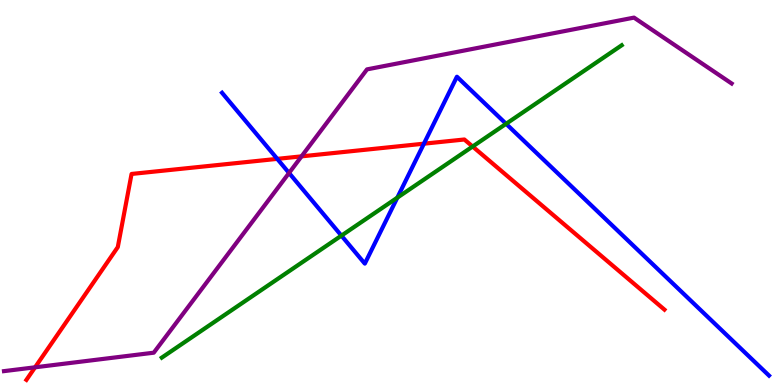[{'lines': ['blue', 'red'], 'intersections': [{'x': 3.58, 'y': 5.87}, {'x': 5.47, 'y': 6.27}]}, {'lines': ['green', 'red'], 'intersections': [{'x': 6.1, 'y': 6.19}]}, {'lines': ['purple', 'red'], 'intersections': [{'x': 0.452, 'y': 0.46}, {'x': 3.89, 'y': 5.94}]}, {'lines': ['blue', 'green'], 'intersections': [{'x': 4.41, 'y': 3.88}, {'x': 5.13, 'y': 4.87}, {'x': 6.53, 'y': 6.78}]}, {'lines': ['blue', 'purple'], 'intersections': [{'x': 3.73, 'y': 5.51}]}, {'lines': ['green', 'purple'], 'intersections': []}]